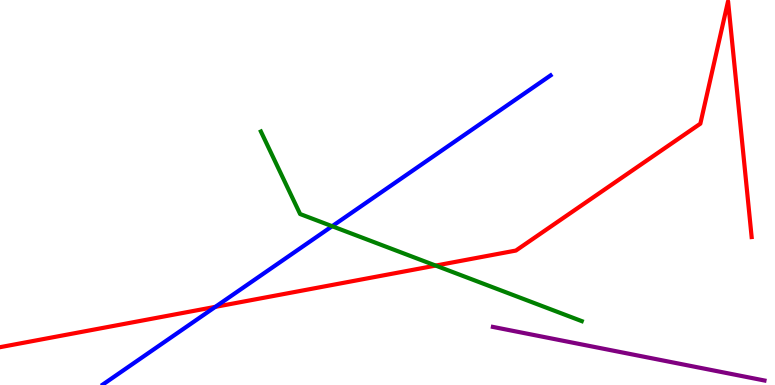[{'lines': ['blue', 'red'], 'intersections': [{'x': 2.78, 'y': 2.03}]}, {'lines': ['green', 'red'], 'intersections': [{'x': 5.62, 'y': 3.1}]}, {'lines': ['purple', 'red'], 'intersections': []}, {'lines': ['blue', 'green'], 'intersections': [{'x': 4.29, 'y': 4.12}]}, {'lines': ['blue', 'purple'], 'intersections': []}, {'lines': ['green', 'purple'], 'intersections': []}]